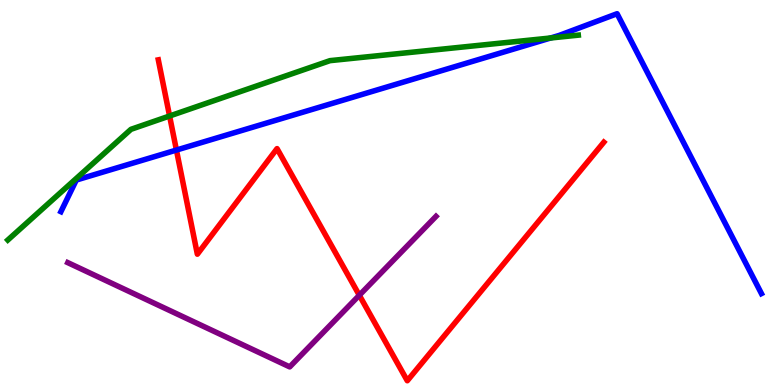[{'lines': ['blue', 'red'], 'intersections': [{'x': 2.28, 'y': 6.1}]}, {'lines': ['green', 'red'], 'intersections': [{'x': 2.19, 'y': 6.99}]}, {'lines': ['purple', 'red'], 'intersections': [{'x': 4.64, 'y': 2.33}]}, {'lines': ['blue', 'green'], 'intersections': [{'x': 7.1, 'y': 9.01}]}, {'lines': ['blue', 'purple'], 'intersections': []}, {'lines': ['green', 'purple'], 'intersections': []}]